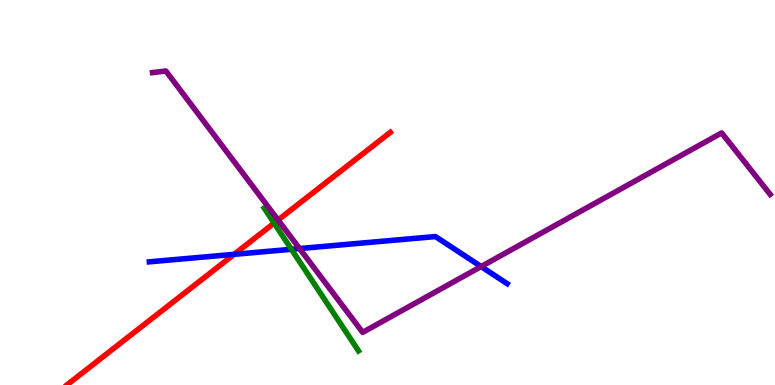[{'lines': ['blue', 'red'], 'intersections': [{'x': 3.02, 'y': 3.39}]}, {'lines': ['green', 'red'], 'intersections': [{'x': 3.54, 'y': 4.21}]}, {'lines': ['purple', 'red'], 'intersections': [{'x': 3.59, 'y': 4.29}]}, {'lines': ['blue', 'green'], 'intersections': [{'x': 3.76, 'y': 3.53}]}, {'lines': ['blue', 'purple'], 'intersections': [{'x': 3.87, 'y': 3.54}, {'x': 6.21, 'y': 3.08}]}, {'lines': ['green', 'purple'], 'intersections': []}]